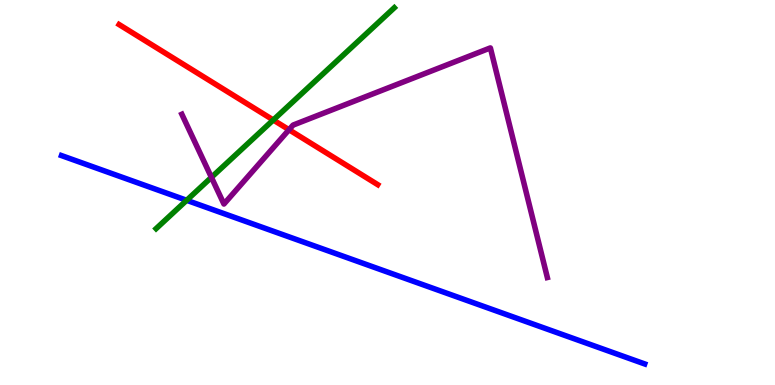[{'lines': ['blue', 'red'], 'intersections': []}, {'lines': ['green', 'red'], 'intersections': [{'x': 3.53, 'y': 6.88}]}, {'lines': ['purple', 'red'], 'intersections': [{'x': 3.73, 'y': 6.63}]}, {'lines': ['blue', 'green'], 'intersections': [{'x': 2.41, 'y': 4.8}]}, {'lines': ['blue', 'purple'], 'intersections': []}, {'lines': ['green', 'purple'], 'intersections': [{'x': 2.73, 'y': 5.39}]}]